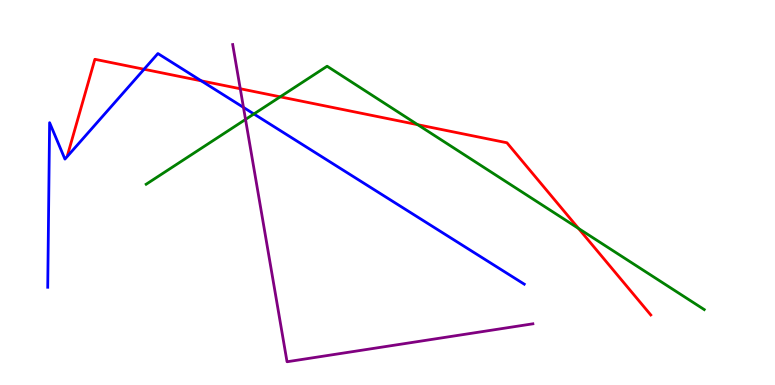[{'lines': ['blue', 'red'], 'intersections': [{'x': 1.86, 'y': 8.2}, {'x': 2.6, 'y': 7.9}]}, {'lines': ['green', 'red'], 'intersections': [{'x': 3.62, 'y': 7.48}, {'x': 5.39, 'y': 6.76}, {'x': 7.46, 'y': 4.07}]}, {'lines': ['purple', 'red'], 'intersections': [{'x': 3.1, 'y': 7.69}]}, {'lines': ['blue', 'green'], 'intersections': [{'x': 3.28, 'y': 7.04}]}, {'lines': ['blue', 'purple'], 'intersections': [{'x': 3.14, 'y': 7.21}]}, {'lines': ['green', 'purple'], 'intersections': [{'x': 3.17, 'y': 6.9}]}]